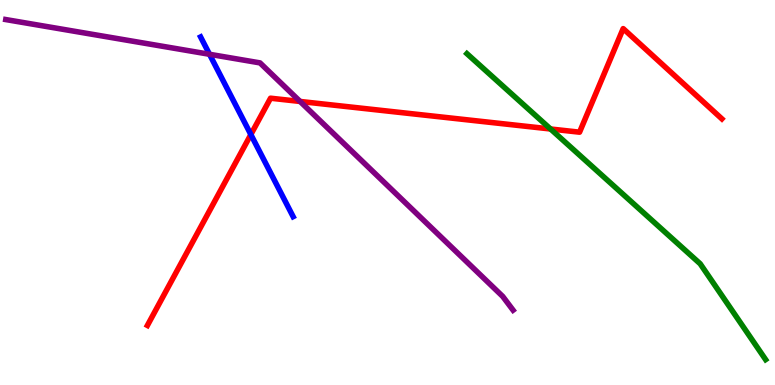[{'lines': ['blue', 'red'], 'intersections': [{'x': 3.24, 'y': 6.51}]}, {'lines': ['green', 'red'], 'intersections': [{'x': 7.1, 'y': 6.65}]}, {'lines': ['purple', 'red'], 'intersections': [{'x': 3.87, 'y': 7.36}]}, {'lines': ['blue', 'green'], 'intersections': []}, {'lines': ['blue', 'purple'], 'intersections': [{'x': 2.7, 'y': 8.59}]}, {'lines': ['green', 'purple'], 'intersections': []}]